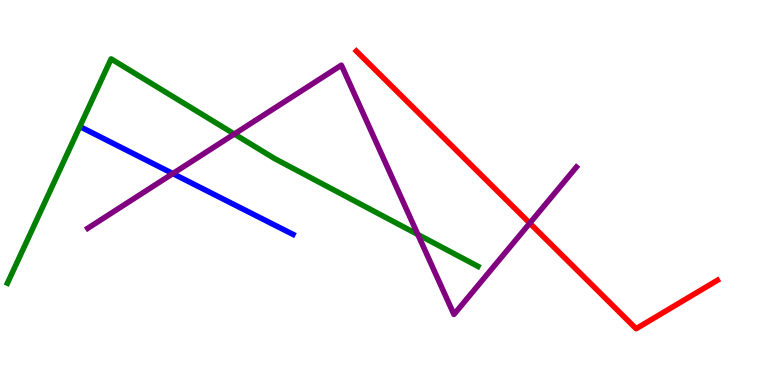[{'lines': ['blue', 'red'], 'intersections': []}, {'lines': ['green', 'red'], 'intersections': []}, {'lines': ['purple', 'red'], 'intersections': [{'x': 6.84, 'y': 4.2}]}, {'lines': ['blue', 'green'], 'intersections': []}, {'lines': ['blue', 'purple'], 'intersections': [{'x': 2.23, 'y': 5.49}]}, {'lines': ['green', 'purple'], 'intersections': [{'x': 3.02, 'y': 6.52}, {'x': 5.39, 'y': 3.91}]}]